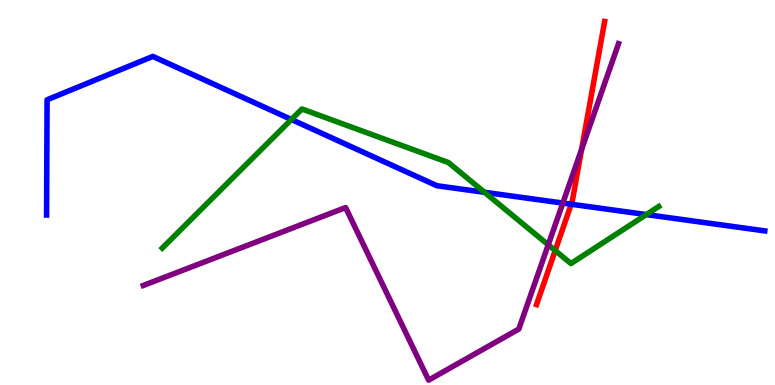[{'lines': ['blue', 'red'], 'intersections': [{'x': 7.37, 'y': 4.7}]}, {'lines': ['green', 'red'], 'intersections': [{'x': 7.16, 'y': 3.49}]}, {'lines': ['purple', 'red'], 'intersections': [{'x': 7.5, 'y': 6.12}]}, {'lines': ['blue', 'green'], 'intersections': [{'x': 3.76, 'y': 6.9}, {'x': 6.25, 'y': 5.01}, {'x': 8.34, 'y': 4.43}]}, {'lines': ['blue', 'purple'], 'intersections': [{'x': 7.26, 'y': 4.73}]}, {'lines': ['green', 'purple'], 'intersections': [{'x': 7.07, 'y': 3.64}]}]